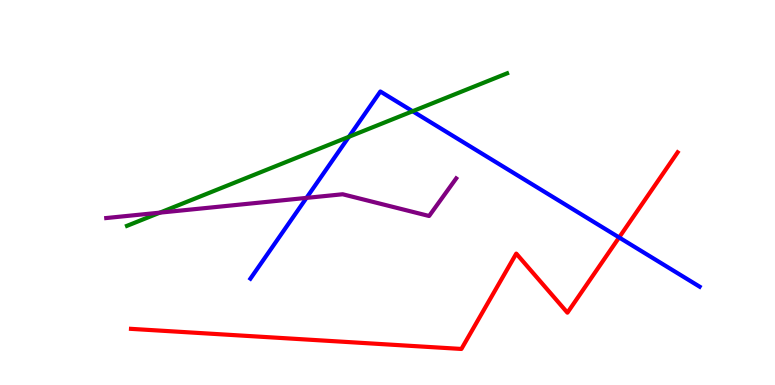[{'lines': ['blue', 'red'], 'intersections': [{'x': 7.99, 'y': 3.83}]}, {'lines': ['green', 'red'], 'intersections': []}, {'lines': ['purple', 'red'], 'intersections': []}, {'lines': ['blue', 'green'], 'intersections': [{'x': 4.5, 'y': 6.45}, {'x': 5.32, 'y': 7.11}]}, {'lines': ['blue', 'purple'], 'intersections': [{'x': 3.95, 'y': 4.86}]}, {'lines': ['green', 'purple'], 'intersections': [{'x': 2.06, 'y': 4.48}]}]